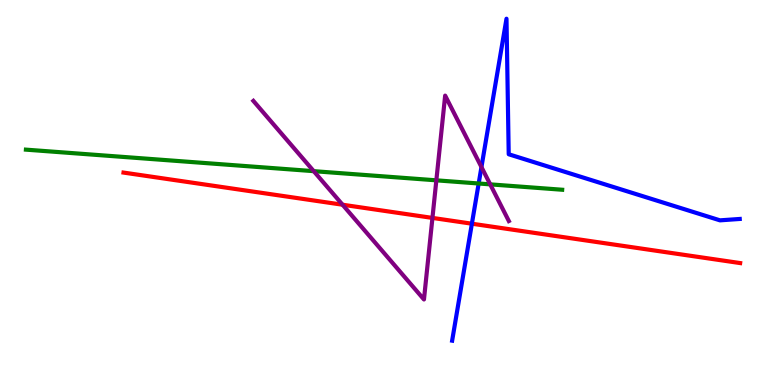[{'lines': ['blue', 'red'], 'intersections': [{'x': 6.09, 'y': 4.19}]}, {'lines': ['green', 'red'], 'intersections': []}, {'lines': ['purple', 'red'], 'intersections': [{'x': 4.42, 'y': 4.68}, {'x': 5.58, 'y': 4.34}]}, {'lines': ['blue', 'green'], 'intersections': [{'x': 6.18, 'y': 5.23}]}, {'lines': ['blue', 'purple'], 'intersections': [{'x': 6.21, 'y': 5.66}]}, {'lines': ['green', 'purple'], 'intersections': [{'x': 4.05, 'y': 5.55}, {'x': 5.63, 'y': 5.32}, {'x': 6.33, 'y': 5.21}]}]